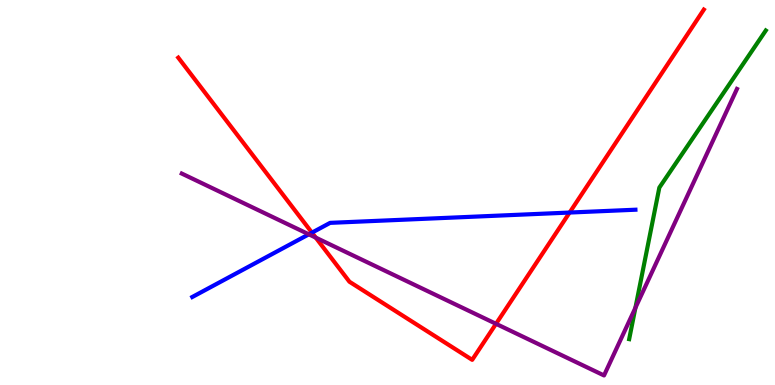[{'lines': ['blue', 'red'], 'intersections': [{'x': 4.03, 'y': 3.96}, {'x': 7.35, 'y': 4.48}]}, {'lines': ['green', 'red'], 'intersections': []}, {'lines': ['purple', 'red'], 'intersections': [{'x': 4.07, 'y': 3.83}, {'x': 6.4, 'y': 1.59}]}, {'lines': ['blue', 'green'], 'intersections': []}, {'lines': ['blue', 'purple'], 'intersections': [{'x': 3.98, 'y': 3.91}]}, {'lines': ['green', 'purple'], 'intersections': [{'x': 8.2, 'y': 2.01}]}]